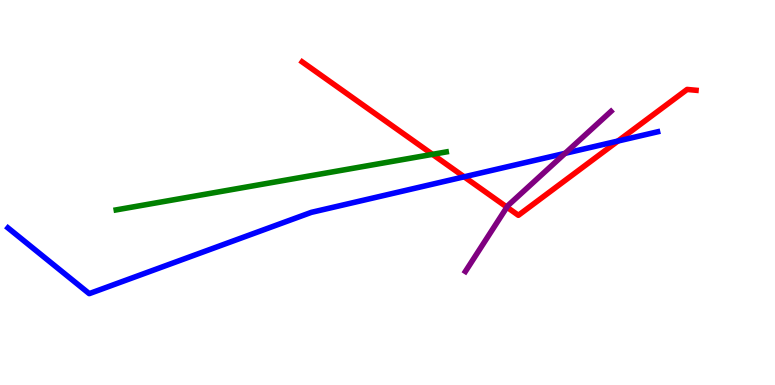[{'lines': ['blue', 'red'], 'intersections': [{'x': 5.99, 'y': 5.41}, {'x': 7.97, 'y': 6.34}]}, {'lines': ['green', 'red'], 'intersections': [{'x': 5.58, 'y': 5.99}]}, {'lines': ['purple', 'red'], 'intersections': [{'x': 6.54, 'y': 4.62}]}, {'lines': ['blue', 'green'], 'intersections': []}, {'lines': ['blue', 'purple'], 'intersections': [{'x': 7.29, 'y': 6.02}]}, {'lines': ['green', 'purple'], 'intersections': []}]